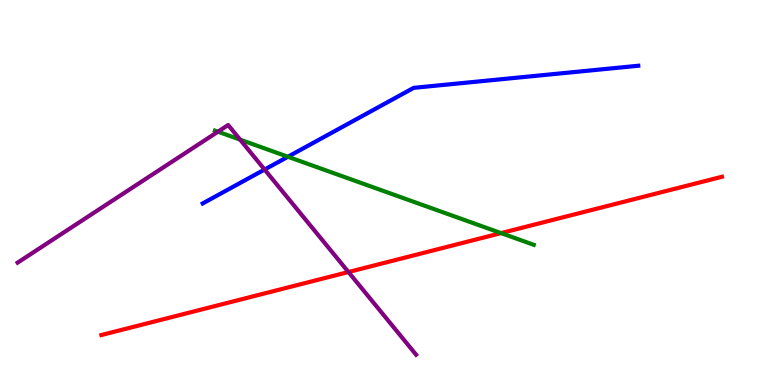[{'lines': ['blue', 'red'], 'intersections': []}, {'lines': ['green', 'red'], 'intersections': [{'x': 6.47, 'y': 3.95}]}, {'lines': ['purple', 'red'], 'intersections': [{'x': 4.5, 'y': 2.93}]}, {'lines': ['blue', 'green'], 'intersections': [{'x': 3.71, 'y': 5.93}]}, {'lines': ['blue', 'purple'], 'intersections': [{'x': 3.41, 'y': 5.6}]}, {'lines': ['green', 'purple'], 'intersections': [{'x': 2.81, 'y': 6.58}, {'x': 3.1, 'y': 6.37}]}]